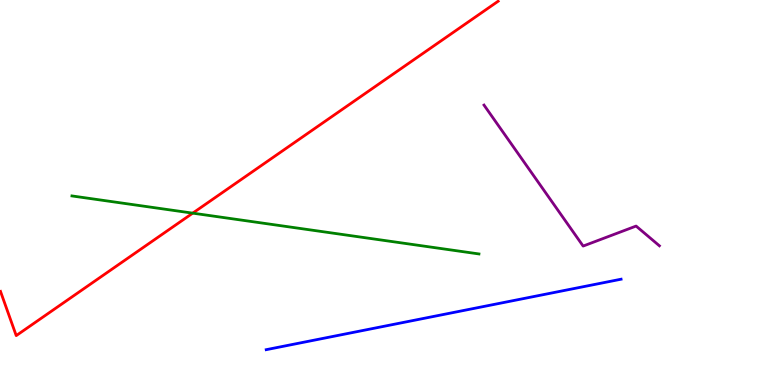[{'lines': ['blue', 'red'], 'intersections': []}, {'lines': ['green', 'red'], 'intersections': [{'x': 2.49, 'y': 4.46}]}, {'lines': ['purple', 'red'], 'intersections': []}, {'lines': ['blue', 'green'], 'intersections': []}, {'lines': ['blue', 'purple'], 'intersections': []}, {'lines': ['green', 'purple'], 'intersections': []}]